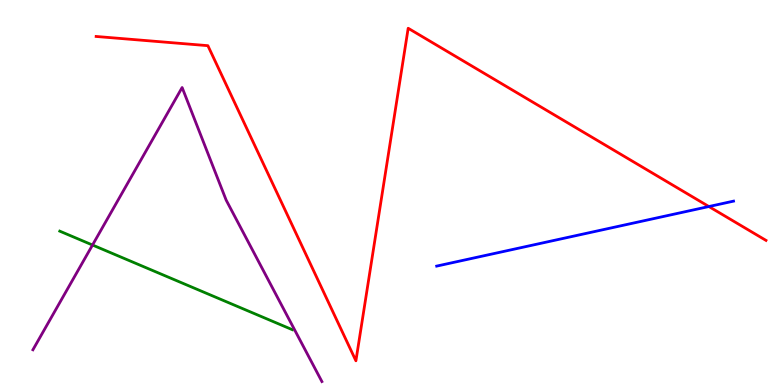[{'lines': ['blue', 'red'], 'intersections': [{'x': 9.15, 'y': 4.64}]}, {'lines': ['green', 'red'], 'intersections': []}, {'lines': ['purple', 'red'], 'intersections': []}, {'lines': ['blue', 'green'], 'intersections': []}, {'lines': ['blue', 'purple'], 'intersections': []}, {'lines': ['green', 'purple'], 'intersections': [{'x': 1.19, 'y': 3.64}]}]